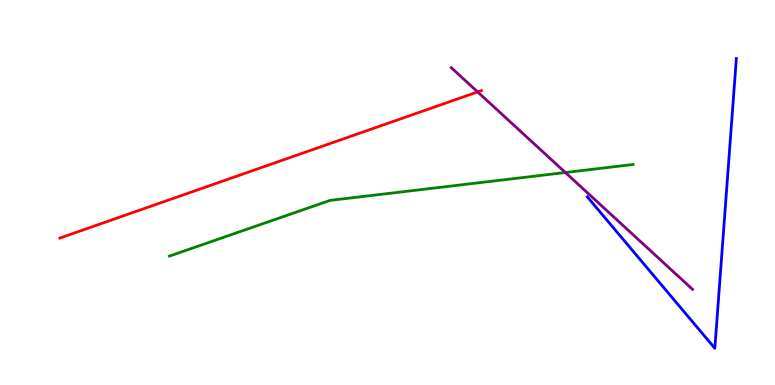[{'lines': ['blue', 'red'], 'intersections': []}, {'lines': ['green', 'red'], 'intersections': []}, {'lines': ['purple', 'red'], 'intersections': [{'x': 6.16, 'y': 7.61}]}, {'lines': ['blue', 'green'], 'intersections': []}, {'lines': ['blue', 'purple'], 'intersections': []}, {'lines': ['green', 'purple'], 'intersections': [{'x': 7.3, 'y': 5.52}]}]